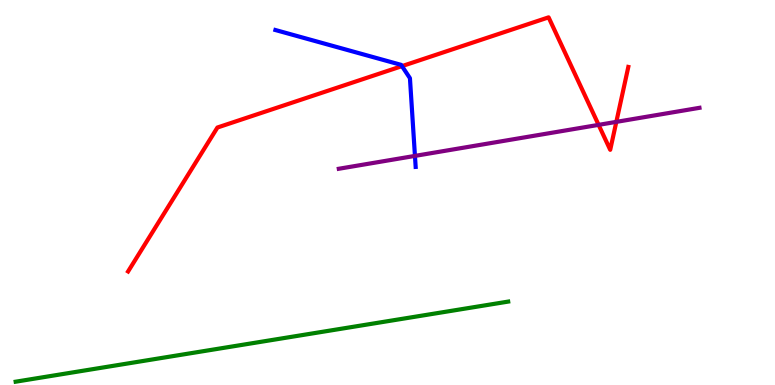[{'lines': ['blue', 'red'], 'intersections': [{'x': 5.19, 'y': 8.28}]}, {'lines': ['green', 'red'], 'intersections': []}, {'lines': ['purple', 'red'], 'intersections': [{'x': 7.72, 'y': 6.76}, {'x': 7.95, 'y': 6.83}]}, {'lines': ['blue', 'green'], 'intersections': []}, {'lines': ['blue', 'purple'], 'intersections': [{'x': 5.35, 'y': 5.95}]}, {'lines': ['green', 'purple'], 'intersections': []}]